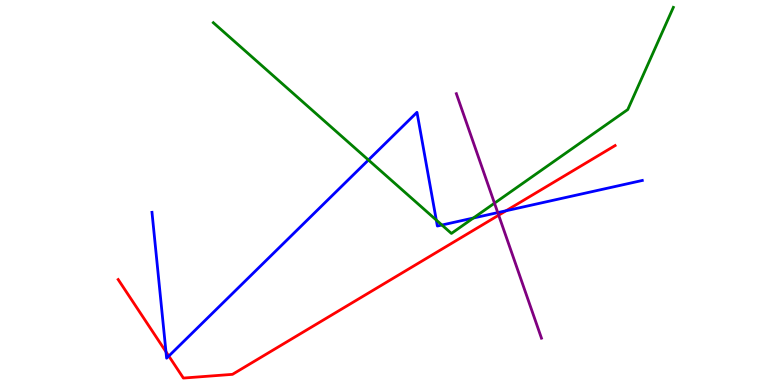[{'lines': ['blue', 'red'], 'intersections': [{'x': 2.14, 'y': 0.864}, {'x': 2.18, 'y': 0.752}, {'x': 6.53, 'y': 4.53}]}, {'lines': ['green', 'red'], 'intersections': []}, {'lines': ['purple', 'red'], 'intersections': [{'x': 6.43, 'y': 4.41}]}, {'lines': ['blue', 'green'], 'intersections': [{'x': 4.75, 'y': 5.84}, {'x': 5.63, 'y': 4.28}, {'x': 5.7, 'y': 4.16}, {'x': 6.11, 'y': 4.34}]}, {'lines': ['blue', 'purple'], 'intersections': [{'x': 6.42, 'y': 4.48}]}, {'lines': ['green', 'purple'], 'intersections': [{'x': 6.38, 'y': 4.72}]}]